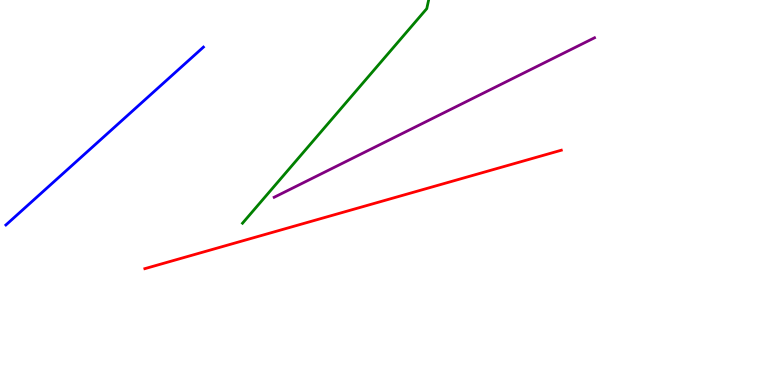[{'lines': ['blue', 'red'], 'intersections': []}, {'lines': ['green', 'red'], 'intersections': []}, {'lines': ['purple', 'red'], 'intersections': []}, {'lines': ['blue', 'green'], 'intersections': []}, {'lines': ['blue', 'purple'], 'intersections': []}, {'lines': ['green', 'purple'], 'intersections': []}]